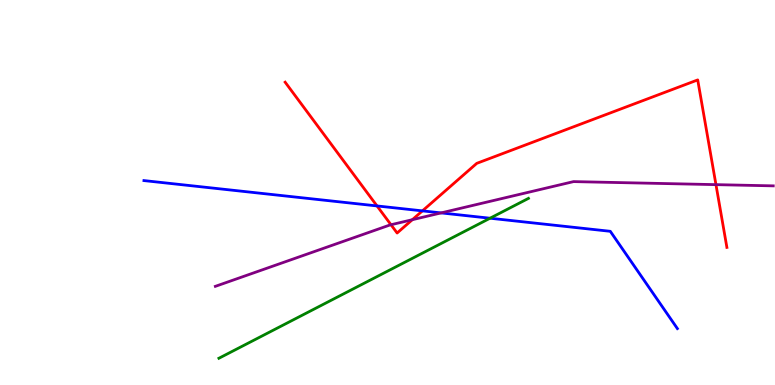[{'lines': ['blue', 'red'], 'intersections': [{'x': 4.86, 'y': 4.65}, {'x': 5.45, 'y': 4.52}]}, {'lines': ['green', 'red'], 'intersections': []}, {'lines': ['purple', 'red'], 'intersections': [{'x': 5.04, 'y': 4.16}, {'x': 5.32, 'y': 4.29}, {'x': 9.24, 'y': 5.2}]}, {'lines': ['blue', 'green'], 'intersections': [{'x': 6.32, 'y': 4.33}]}, {'lines': ['blue', 'purple'], 'intersections': [{'x': 5.69, 'y': 4.47}]}, {'lines': ['green', 'purple'], 'intersections': []}]